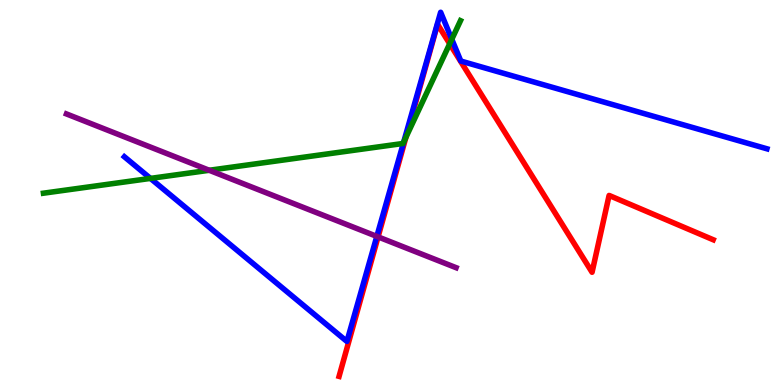[{'lines': ['blue', 'red'], 'intersections': []}, {'lines': ['green', 'red'], 'intersections': [{'x': 5.24, 'y': 6.44}, {'x': 5.8, 'y': 8.86}]}, {'lines': ['purple', 'red'], 'intersections': [{'x': 4.88, 'y': 3.85}]}, {'lines': ['blue', 'green'], 'intersections': [{'x': 1.94, 'y': 5.37}, {'x': 5.21, 'y': 6.31}, {'x': 5.83, 'y': 8.98}]}, {'lines': ['blue', 'purple'], 'intersections': [{'x': 4.86, 'y': 3.86}]}, {'lines': ['green', 'purple'], 'intersections': [{'x': 2.7, 'y': 5.58}]}]